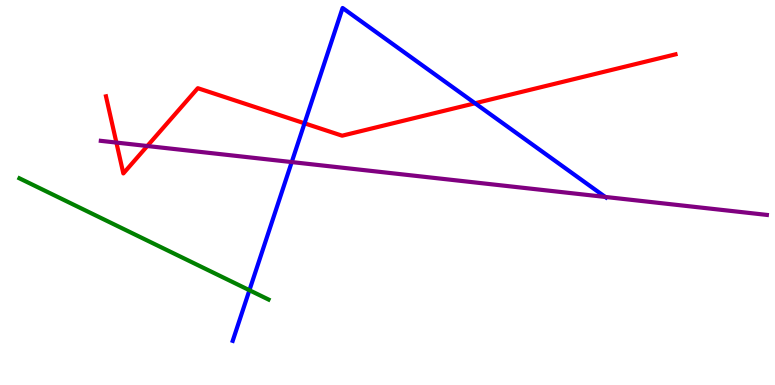[{'lines': ['blue', 'red'], 'intersections': [{'x': 3.93, 'y': 6.8}, {'x': 6.13, 'y': 7.32}]}, {'lines': ['green', 'red'], 'intersections': []}, {'lines': ['purple', 'red'], 'intersections': [{'x': 1.5, 'y': 6.3}, {'x': 1.9, 'y': 6.21}]}, {'lines': ['blue', 'green'], 'intersections': [{'x': 3.22, 'y': 2.46}]}, {'lines': ['blue', 'purple'], 'intersections': [{'x': 3.76, 'y': 5.79}, {'x': 7.81, 'y': 4.88}]}, {'lines': ['green', 'purple'], 'intersections': []}]